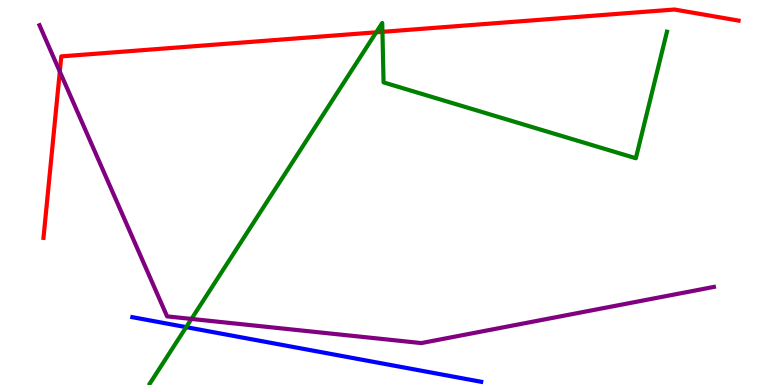[{'lines': ['blue', 'red'], 'intersections': []}, {'lines': ['green', 'red'], 'intersections': [{'x': 4.85, 'y': 9.16}, {'x': 4.93, 'y': 9.17}]}, {'lines': ['purple', 'red'], 'intersections': [{'x': 0.772, 'y': 8.14}]}, {'lines': ['blue', 'green'], 'intersections': [{'x': 2.4, 'y': 1.5}]}, {'lines': ['blue', 'purple'], 'intersections': []}, {'lines': ['green', 'purple'], 'intersections': [{'x': 2.47, 'y': 1.72}]}]